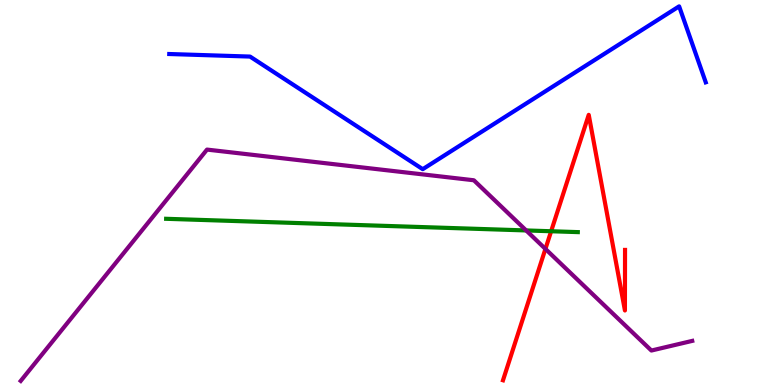[{'lines': ['blue', 'red'], 'intersections': []}, {'lines': ['green', 'red'], 'intersections': [{'x': 7.11, 'y': 3.99}]}, {'lines': ['purple', 'red'], 'intersections': [{'x': 7.04, 'y': 3.53}]}, {'lines': ['blue', 'green'], 'intersections': []}, {'lines': ['blue', 'purple'], 'intersections': []}, {'lines': ['green', 'purple'], 'intersections': [{'x': 6.79, 'y': 4.01}]}]